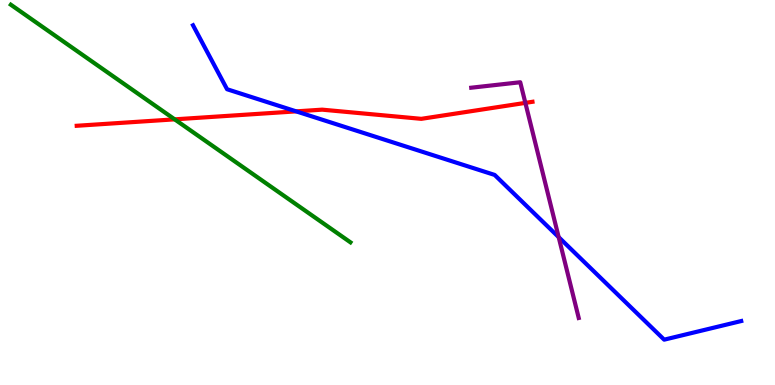[{'lines': ['blue', 'red'], 'intersections': [{'x': 3.82, 'y': 7.11}]}, {'lines': ['green', 'red'], 'intersections': [{'x': 2.25, 'y': 6.9}]}, {'lines': ['purple', 'red'], 'intersections': [{'x': 6.78, 'y': 7.33}]}, {'lines': ['blue', 'green'], 'intersections': []}, {'lines': ['blue', 'purple'], 'intersections': [{'x': 7.21, 'y': 3.84}]}, {'lines': ['green', 'purple'], 'intersections': []}]